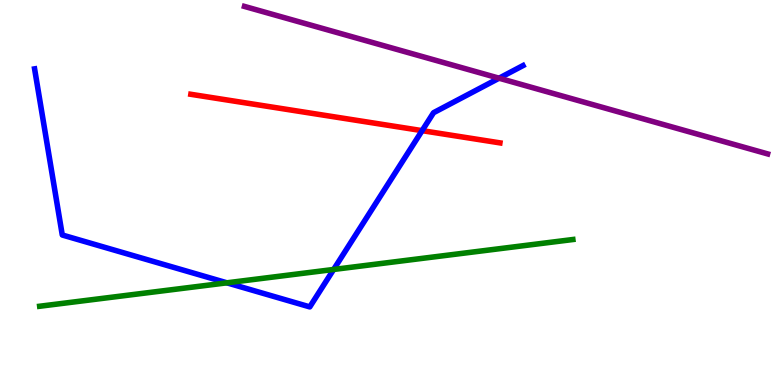[{'lines': ['blue', 'red'], 'intersections': [{'x': 5.45, 'y': 6.61}]}, {'lines': ['green', 'red'], 'intersections': []}, {'lines': ['purple', 'red'], 'intersections': []}, {'lines': ['blue', 'green'], 'intersections': [{'x': 2.93, 'y': 2.65}, {'x': 4.31, 'y': 3.0}]}, {'lines': ['blue', 'purple'], 'intersections': [{'x': 6.44, 'y': 7.97}]}, {'lines': ['green', 'purple'], 'intersections': []}]